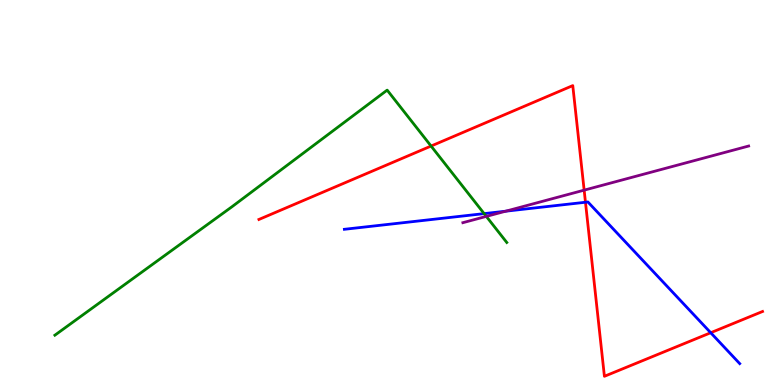[{'lines': ['blue', 'red'], 'intersections': [{'x': 7.55, 'y': 4.75}, {'x': 9.17, 'y': 1.36}]}, {'lines': ['green', 'red'], 'intersections': [{'x': 5.56, 'y': 6.21}]}, {'lines': ['purple', 'red'], 'intersections': [{'x': 7.54, 'y': 5.06}]}, {'lines': ['blue', 'green'], 'intersections': [{'x': 6.25, 'y': 4.45}]}, {'lines': ['blue', 'purple'], 'intersections': [{'x': 6.53, 'y': 4.51}]}, {'lines': ['green', 'purple'], 'intersections': [{'x': 6.27, 'y': 4.38}]}]